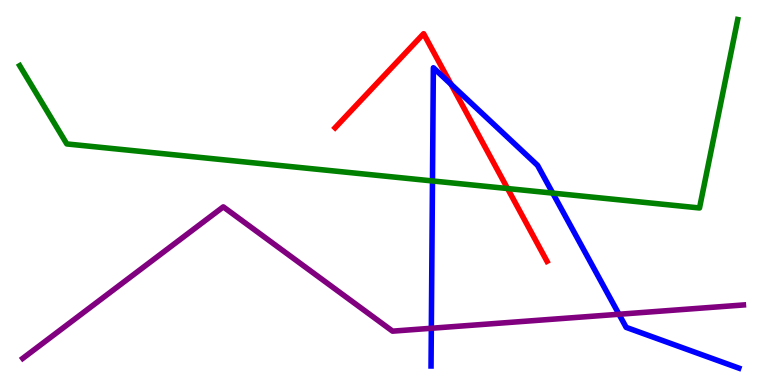[{'lines': ['blue', 'red'], 'intersections': [{'x': 5.82, 'y': 7.81}]}, {'lines': ['green', 'red'], 'intersections': [{'x': 6.55, 'y': 5.1}]}, {'lines': ['purple', 'red'], 'intersections': []}, {'lines': ['blue', 'green'], 'intersections': [{'x': 5.58, 'y': 5.3}, {'x': 7.13, 'y': 4.98}]}, {'lines': ['blue', 'purple'], 'intersections': [{'x': 5.57, 'y': 1.47}, {'x': 7.99, 'y': 1.84}]}, {'lines': ['green', 'purple'], 'intersections': []}]